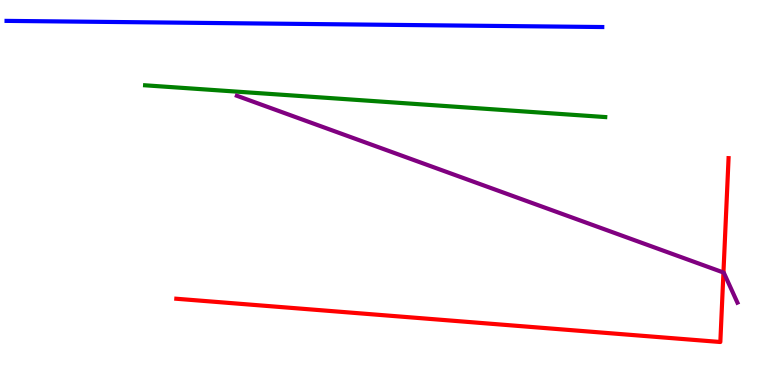[{'lines': ['blue', 'red'], 'intersections': []}, {'lines': ['green', 'red'], 'intersections': []}, {'lines': ['purple', 'red'], 'intersections': [{'x': 9.33, 'y': 2.92}]}, {'lines': ['blue', 'green'], 'intersections': []}, {'lines': ['blue', 'purple'], 'intersections': []}, {'lines': ['green', 'purple'], 'intersections': []}]